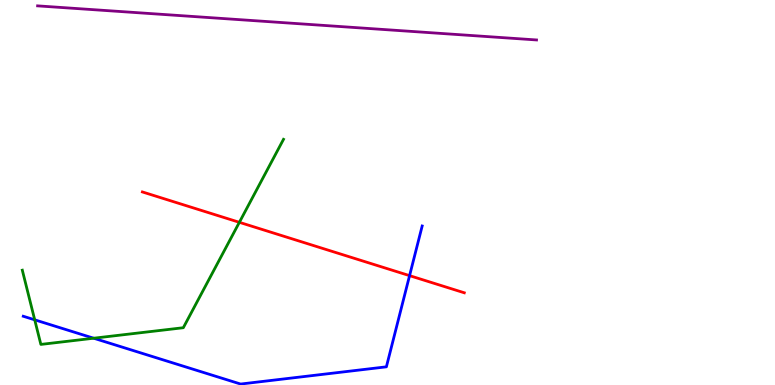[{'lines': ['blue', 'red'], 'intersections': [{'x': 5.28, 'y': 2.84}]}, {'lines': ['green', 'red'], 'intersections': [{'x': 3.09, 'y': 4.23}]}, {'lines': ['purple', 'red'], 'intersections': []}, {'lines': ['blue', 'green'], 'intersections': [{'x': 0.448, 'y': 1.69}, {'x': 1.21, 'y': 1.22}]}, {'lines': ['blue', 'purple'], 'intersections': []}, {'lines': ['green', 'purple'], 'intersections': []}]